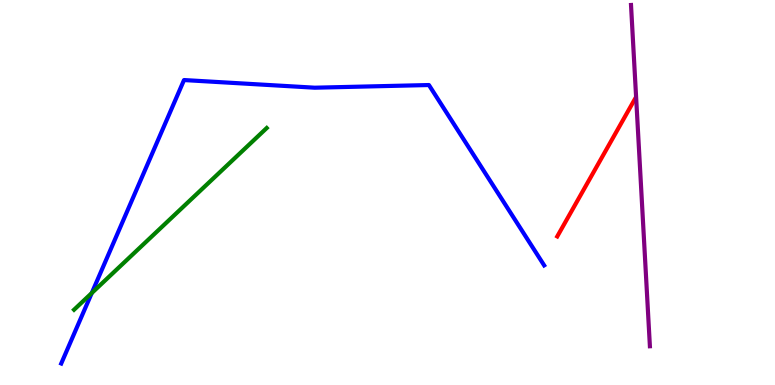[{'lines': ['blue', 'red'], 'intersections': []}, {'lines': ['green', 'red'], 'intersections': []}, {'lines': ['purple', 'red'], 'intersections': []}, {'lines': ['blue', 'green'], 'intersections': [{'x': 1.18, 'y': 2.39}]}, {'lines': ['blue', 'purple'], 'intersections': []}, {'lines': ['green', 'purple'], 'intersections': []}]